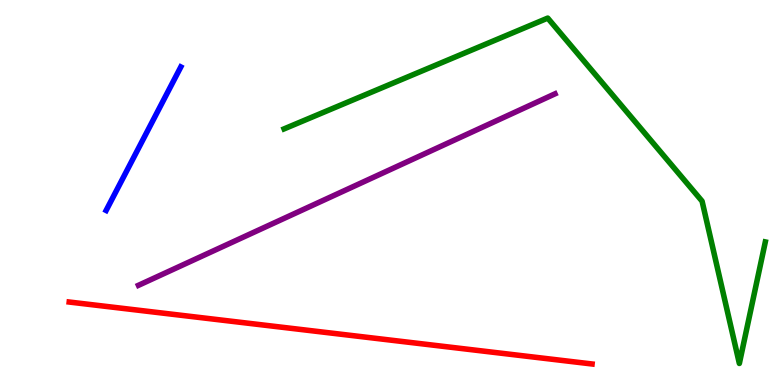[{'lines': ['blue', 'red'], 'intersections': []}, {'lines': ['green', 'red'], 'intersections': []}, {'lines': ['purple', 'red'], 'intersections': []}, {'lines': ['blue', 'green'], 'intersections': []}, {'lines': ['blue', 'purple'], 'intersections': []}, {'lines': ['green', 'purple'], 'intersections': []}]